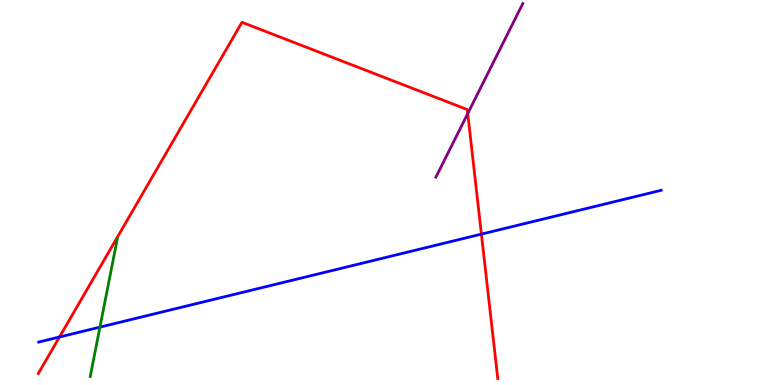[{'lines': ['blue', 'red'], 'intersections': [{'x': 0.768, 'y': 1.25}, {'x': 6.21, 'y': 3.92}]}, {'lines': ['green', 'red'], 'intersections': []}, {'lines': ['purple', 'red'], 'intersections': [{'x': 6.04, 'y': 7.05}]}, {'lines': ['blue', 'green'], 'intersections': [{'x': 1.29, 'y': 1.5}]}, {'lines': ['blue', 'purple'], 'intersections': []}, {'lines': ['green', 'purple'], 'intersections': []}]